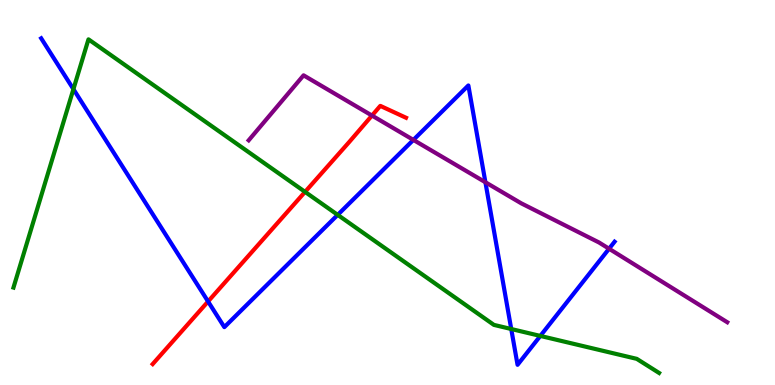[{'lines': ['blue', 'red'], 'intersections': [{'x': 2.68, 'y': 2.17}]}, {'lines': ['green', 'red'], 'intersections': [{'x': 3.94, 'y': 5.02}]}, {'lines': ['purple', 'red'], 'intersections': [{'x': 4.8, 'y': 7.0}]}, {'lines': ['blue', 'green'], 'intersections': [{'x': 0.947, 'y': 7.68}, {'x': 4.36, 'y': 4.42}, {'x': 6.6, 'y': 1.45}, {'x': 6.97, 'y': 1.27}]}, {'lines': ['blue', 'purple'], 'intersections': [{'x': 5.33, 'y': 6.37}, {'x': 6.26, 'y': 5.27}, {'x': 7.86, 'y': 3.54}]}, {'lines': ['green', 'purple'], 'intersections': []}]